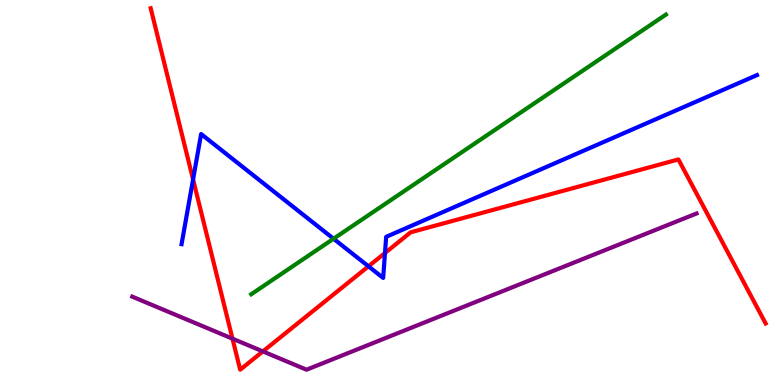[{'lines': ['blue', 'red'], 'intersections': [{'x': 2.49, 'y': 5.34}, {'x': 4.75, 'y': 3.08}, {'x': 4.97, 'y': 3.43}]}, {'lines': ['green', 'red'], 'intersections': []}, {'lines': ['purple', 'red'], 'intersections': [{'x': 3.0, 'y': 1.2}, {'x': 3.39, 'y': 0.873}]}, {'lines': ['blue', 'green'], 'intersections': [{'x': 4.3, 'y': 3.8}]}, {'lines': ['blue', 'purple'], 'intersections': []}, {'lines': ['green', 'purple'], 'intersections': []}]